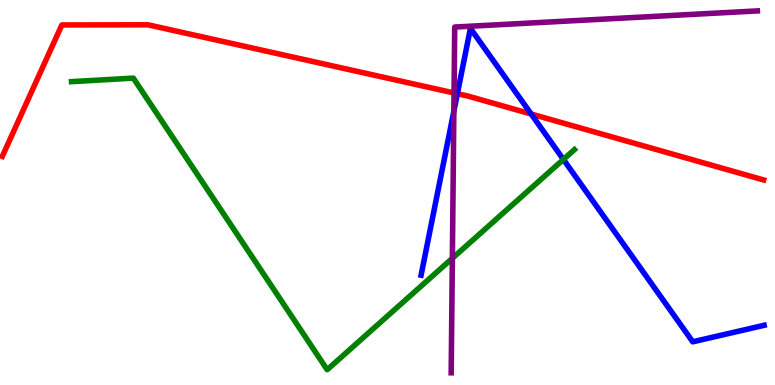[{'lines': ['blue', 'red'], 'intersections': [{'x': 5.9, 'y': 7.57}, {'x': 6.85, 'y': 7.04}]}, {'lines': ['green', 'red'], 'intersections': []}, {'lines': ['purple', 'red'], 'intersections': [{'x': 5.86, 'y': 7.59}]}, {'lines': ['blue', 'green'], 'intersections': [{'x': 7.27, 'y': 5.86}]}, {'lines': ['blue', 'purple'], 'intersections': [{'x': 5.86, 'y': 7.11}]}, {'lines': ['green', 'purple'], 'intersections': [{'x': 5.84, 'y': 3.29}]}]